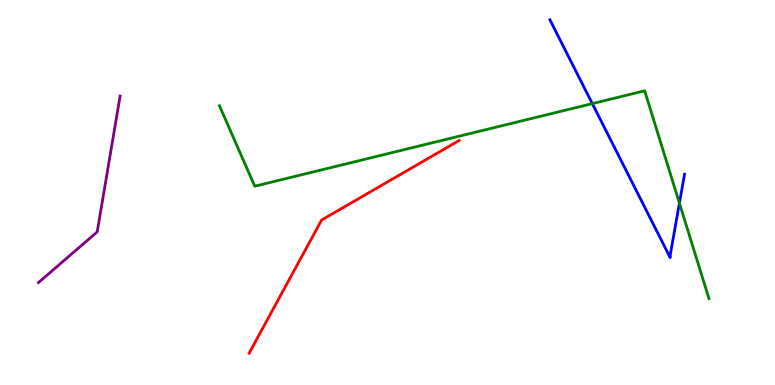[{'lines': ['blue', 'red'], 'intersections': []}, {'lines': ['green', 'red'], 'intersections': []}, {'lines': ['purple', 'red'], 'intersections': []}, {'lines': ['blue', 'green'], 'intersections': [{'x': 7.64, 'y': 7.31}, {'x': 8.77, 'y': 4.72}]}, {'lines': ['blue', 'purple'], 'intersections': []}, {'lines': ['green', 'purple'], 'intersections': []}]